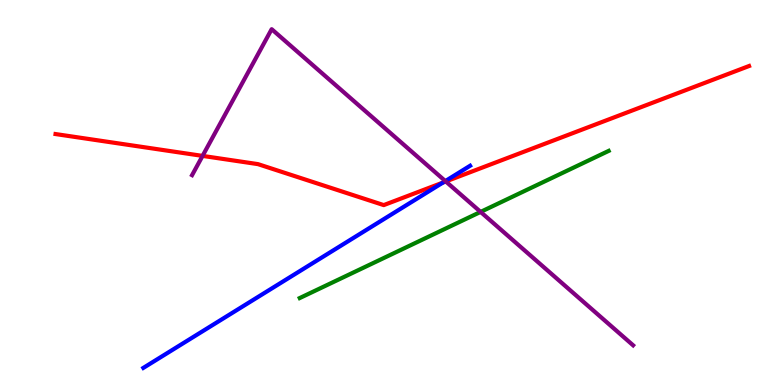[{'lines': ['blue', 'red'], 'intersections': [{'x': 5.72, 'y': 5.26}]}, {'lines': ['green', 'red'], 'intersections': []}, {'lines': ['purple', 'red'], 'intersections': [{'x': 2.61, 'y': 5.95}, {'x': 5.75, 'y': 5.29}]}, {'lines': ['blue', 'green'], 'intersections': []}, {'lines': ['blue', 'purple'], 'intersections': [{'x': 5.75, 'y': 5.3}]}, {'lines': ['green', 'purple'], 'intersections': [{'x': 6.2, 'y': 4.5}]}]